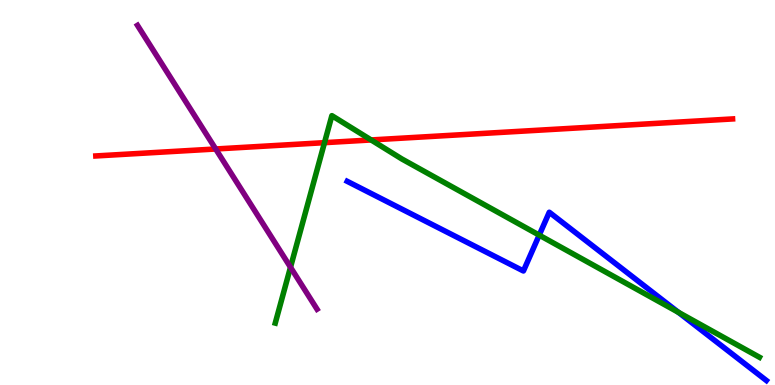[{'lines': ['blue', 'red'], 'intersections': []}, {'lines': ['green', 'red'], 'intersections': [{'x': 4.19, 'y': 6.29}, {'x': 4.79, 'y': 6.36}]}, {'lines': ['purple', 'red'], 'intersections': [{'x': 2.78, 'y': 6.13}]}, {'lines': ['blue', 'green'], 'intersections': [{'x': 6.96, 'y': 3.89}, {'x': 8.75, 'y': 1.89}]}, {'lines': ['blue', 'purple'], 'intersections': []}, {'lines': ['green', 'purple'], 'intersections': [{'x': 3.75, 'y': 3.06}]}]